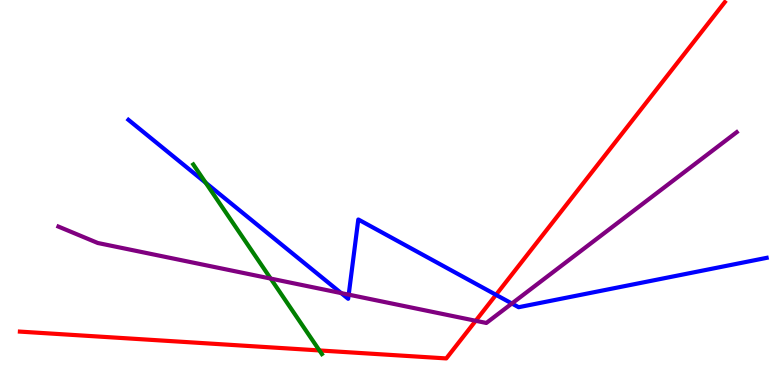[{'lines': ['blue', 'red'], 'intersections': [{'x': 6.4, 'y': 2.34}]}, {'lines': ['green', 'red'], 'intersections': [{'x': 4.12, 'y': 0.898}]}, {'lines': ['purple', 'red'], 'intersections': [{'x': 6.14, 'y': 1.67}]}, {'lines': ['blue', 'green'], 'intersections': [{'x': 2.65, 'y': 5.25}]}, {'lines': ['blue', 'purple'], 'intersections': [{'x': 4.4, 'y': 2.39}, {'x': 4.5, 'y': 2.35}, {'x': 6.6, 'y': 2.12}]}, {'lines': ['green', 'purple'], 'intersections': [{'x': 3.49, 'y': 2.76}]}]